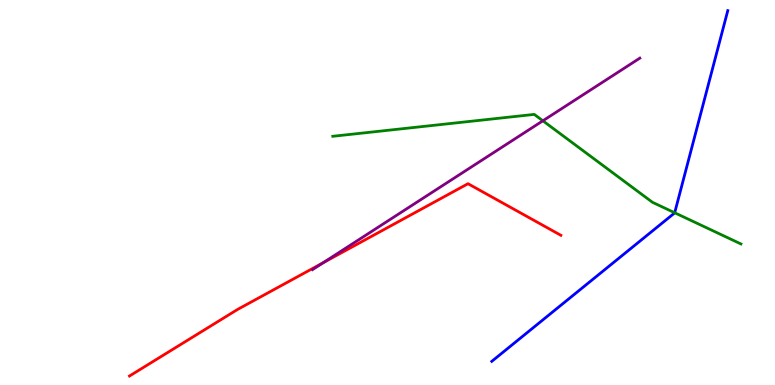[{'lines': ['blue', 'red'], 'intersections': []}, {'lines': ['green', 'red'], 'intersections': []}, {'lines': ['purple', 'red'], 'intersections': [{'x': 4.17, 'y': 3.18}]}, {'lines': ['blue', 'green'], 'intersections': [{'x': 8.71, 'y': 4.47}]}, {'lines': ['blue', 'purple'], 'intersections': []}, {'lines': ['green', 'purple'], 'intersections': [{'x': 7.0, 'y': 6.86}]}]